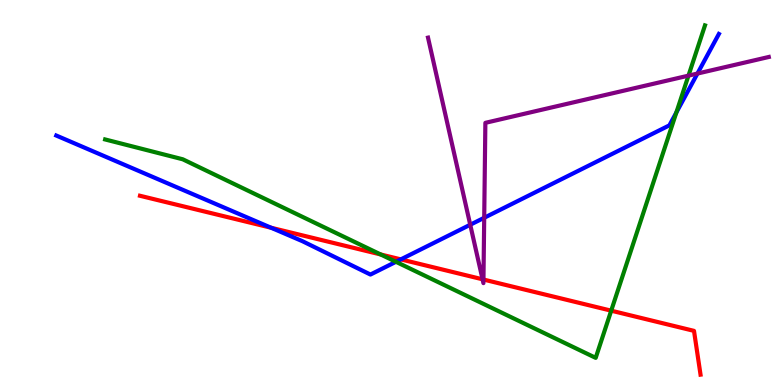[{'lines': ['blue', 'red'], 'intersections': [{'x': 3.5, 'y': 4.08}, {'x': 5.17, 'y': 3.26}]}, {'lines': ['green', 'red'], 'intersections': [{'x': 4.91, 'y': 3.39}, {'x': 7.89, 'y': 1.93}]}, {'lines': ['purple', 'red'], 'intersections': [{'x': 6.23, 'y': 2.75}, {'x': 6.24, 'y': 2.74}]}, {'lines': ['blue', 'green'], 'intersections': [{'x': 5.11, 'y': 3.2}, {'x': 8.73, 'y': 7.08}]}, {'lines': ['blue', 'purple'], 'intersections': [{'x': 6.07, 'y': 4.16}, {'x': 6.25, 'y': 4.34}, {'x': 9.0, 'y': 8.09}]}, {'lines': ['green', 'purple'], 'intersections': [{'x': 8.88, 'y': 8.04}]}]